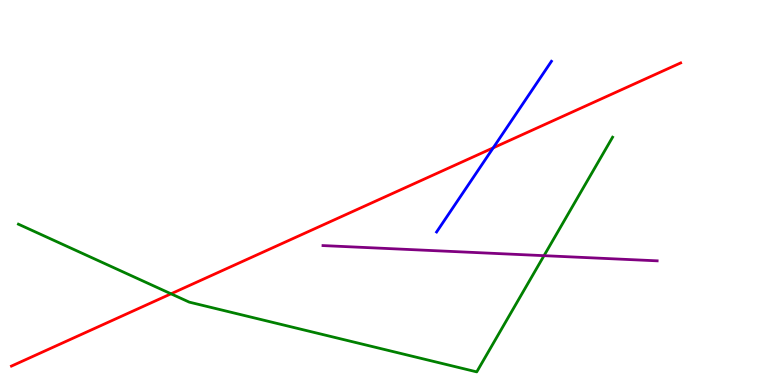[{'lines': ['blue', 'red'], 'intersections': [{'x': 6.36, 'y': 6.16}]}, {'lines': ['green', 'red'], 'intersections': [{'x': 2.21, 'y': 2.37}]}, {'lines': ['purple', 'red'], 'intersections': []}, {'lines': ['blue', 'green'], 'intersections': []}, {'lines': ['blue', 'purple'], 'intersections': []}, {'lines': ['green', 'purple'], 'intersections': [{'x': 7.02, 'y': 3.36}]}]